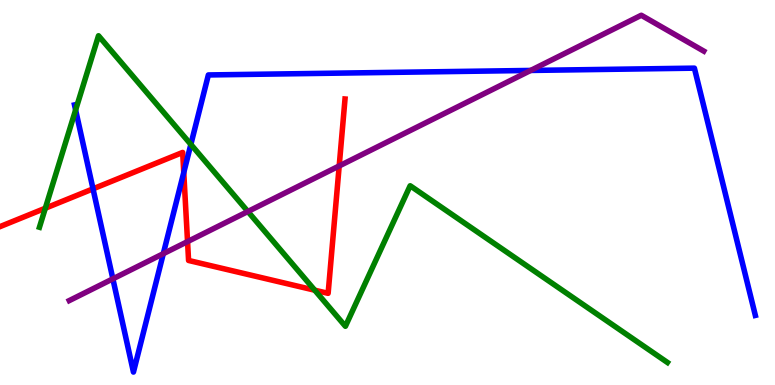[{'lines': ['blue', 'red'], 'intersections': [{'x': 1.2, 'y': 5.09}, {'x': 2.37, 'y': 5.52}]}, {'lines': ['green', 'red'], 'intersections': [{'x': 0.585, 'y': 4.59}, {'x': 4.06, 'y': 2.46}]}, {'lines': ['purple', 'red'], 'intersections': [{'x': 2.42, 'y': 3.72}, {'x': 4.38, 'y': 5.69}]}, {'lines': ['blue', 'green'], 'intersections': [{'x': 0.976, 'y': 7.14}, {'x': 2.46, 'y': 6.25}]}, {'lines': ['blue', 'purple'], 'intersections': [{'x': 1.46, 'y': 2.76}, {'x': 2.11, 'y': 3.41}, {'x': 6.85, 'y': 8.17}]}, {'lines': ['green', 'purple'], 'intersections': [{'x': 3.2, 'y': 4.51}]}]